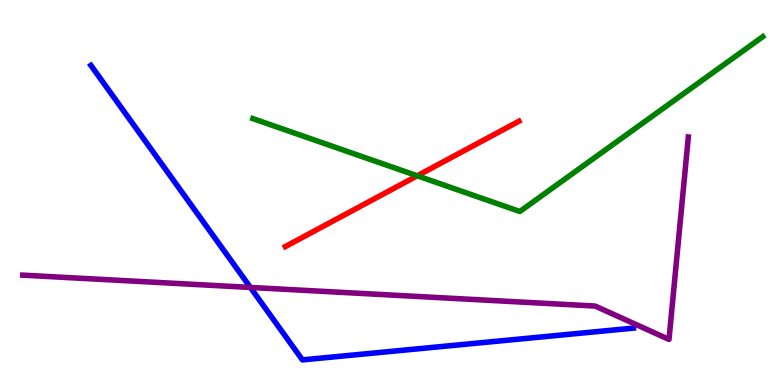[{'lines': ['blue', 'red'], 'intersections': []}, {'lines': ['green', 'red'], 'intersections': [{'x': 5.38, 'y': 5.43}]}, {'lines': ['purple', 'red'], 'intersections': []}, {'lines': ['blue', 'green'], 'intersections': []}, {'lines': ['blue', 'purple'], 'intersections': [{'x': 3.23, 'y': 2.53}]}, {'lines': ['green', 'purple'], 'intersections': []}]